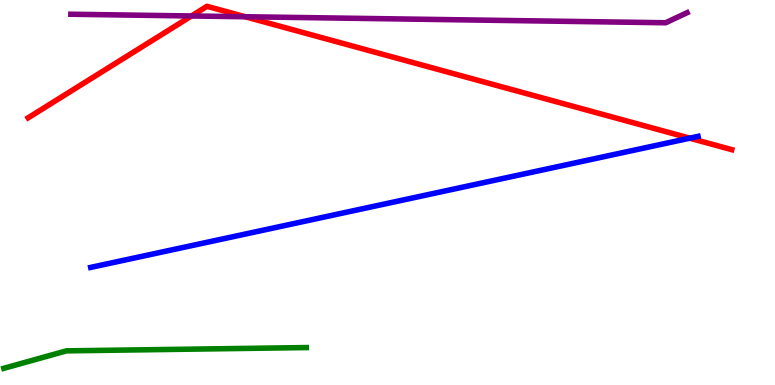[{'lines': ['blue', 'red'], 'intersections': [{'x': 8.9, 'y': 6.41}]}, {'lines': ['green', 'red'], 'intersections': []}, {'lines': ['purple', 'red'], 'intersections': [{'x': 2.47, 'y': 9.59}, {'x': 3.16, 'y': 9.57}]}, {'lines': ['blue', 'green'], 'intersections': []}, {'lines': ['blue', 'purple'], 'intersections': []}, {'lines': ['green', 'purple'], 'intersections': []}]